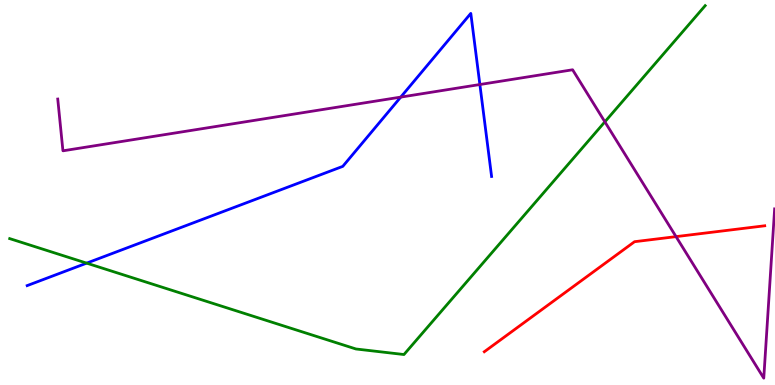[{'lines': ['blue', 'red'], 'intersections': []}, {'lines': ['green', 'red'], 'intersections': []}, {'lines': ['purple', 'red'], 'intersections': [{'x': 8.72, 'y': 3.85}]}, {'lines': ['blue', 'green'], 'intersections': [{'x': 1.12, 'y': 3.17}]}, {'lines': ['blue', 'purple'], 'intersections': [{'x': 5.17, 'y': 7.48}, {'x': 6.19, 'y': 7.8}]}, {'lines': ['green', 'purple'], 'intersections': [{'x': 7.8, 'y': 6.84}]}]